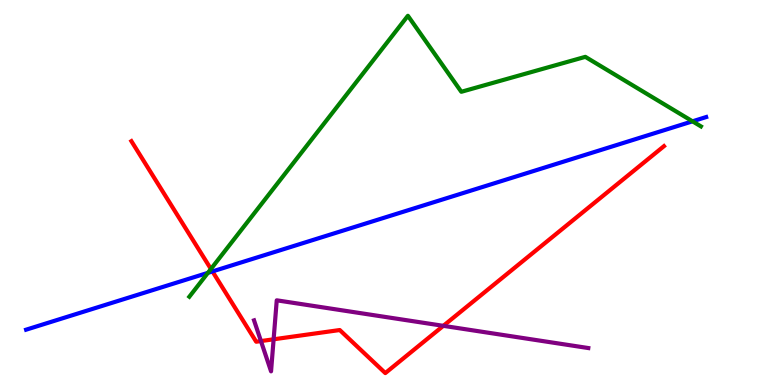[{'lines': ['blue', 'red'], 'intersections': [{'x': 2.74, 'y': 2.95}]}, {'lines': ['green', 'red'], 'intersections': [{'x': 2.72, 'y': 3.01}]}, {'lines': ['purple', 'red'], 'intersections': [{'x': 3.37, 'y': 1.14}, {'x': 3.53, 'y': 1.19}, {'x': 5.72, 'y': 1.54}]}, {'lines': ['blue', 'green'], 'intersections': [{'x': 2.68, 'y': 2.91}, {'x': 8.94, 'y': 6.85}]}, {'lines': ['blue', 'purple'], 'intersections': []}, {'lines': ['green', 'purple'], 'intersections': []}]